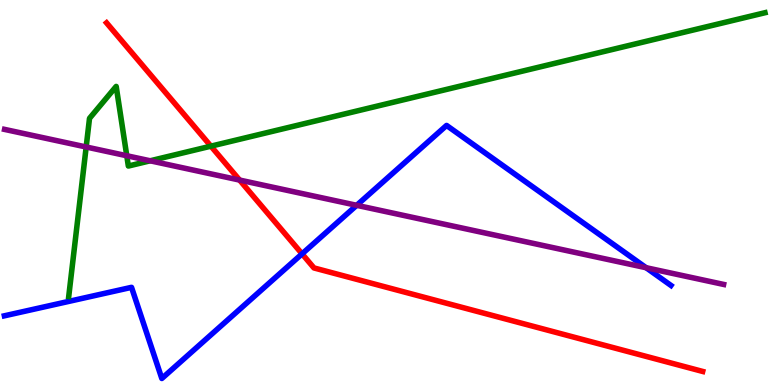[{'lines': ['blue', 'red'], 'intersections': [{'x': 3.9, 'y': 3.41}]}, {'lines': ['green', 'red'], 'intersections': [{'x': 2.72, 'y': 6.2}]}, {'lines': ['purple', 'red'], 'intersections': [{'x': 3.09, 'y': 5.32}]}, {'lines': ['blue', 'green'], 'intersections': []}, {'lines': ['blue', 'purple'], 'intersections': [{'x': 4.6, 'y': 4.67}, {'x': 8.34, 'y': 3.05}]}, {'lines': ['green', 'purple'], 'intersections': [{'x': 1.11, 'y': 6.18}, {'x': 1.64, 'y': 5.95}, {'x': 1.94, 'y': 5.82}]}]